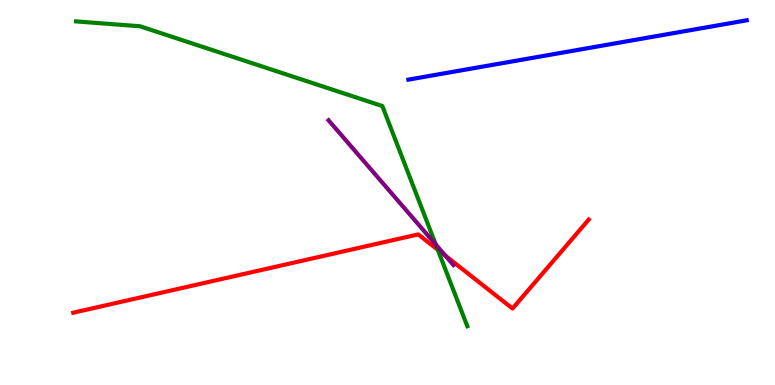[{'lines': ['blue', 'red'], 'intersections': []}, {'lines': ['green', 'red'], 'intersections': [{'x': 5.65, 'y': 3.51}]}, {'lines': ['purple', 'red'], 'intersections': [{'x': 5.75, 'y': 3.35}]}, {'lines': ['blue', 'green'], 'intersections': []}, {'lines': ['blue', 'purple'], 'intersections': []}, {'lines': ['green', 'purple'], 'intersections': [{'x': 5.62, 'y': 3.65}]}]